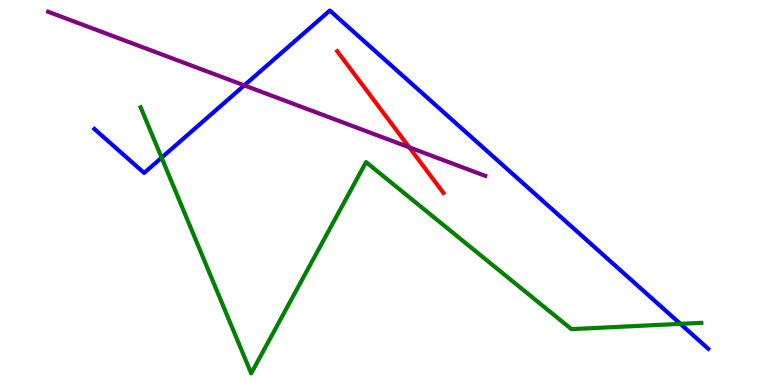[{'lines': ['blue', 'red'], 'intersections': []}, {'lines': ['green', 'red'], 'intersections': []}, {'lines': ['purple', 'red'], 'intersections': [{'x': 5.28, 'y': 6.17}]}, {'lines': ['blue', 'green'], 'intersections': [{'x': 2.09, 'y': 5.9}, {'x': 8.78, 'y': 1.59}]}, {'lines': ['blue', 'purple'], 'intersections': [{'x': 3.15, 'y': 7.78}]}, {'lines': ['green', 'purple'], 'intersections': []}]